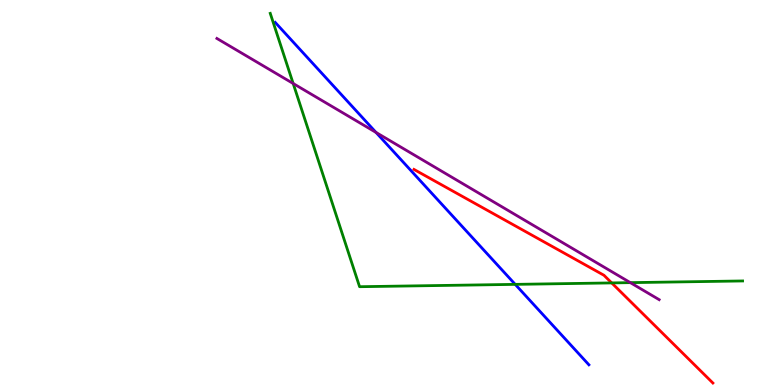[{'lines': ['blue', 'red'], 'intersections': []}, {'lines': ['green', 'red'], 'intersections': [{'x': 7.89, 'y': 2.65}]}, {'lines': ['purple', 'red'], 'intersections': []}, {'lines': ['blue', 'green'], 'intersections': [{'x': 6.65, 'y': 2.61}]}, {'lines': ['blue', 'purple'], 'intersections': [{'x': 4.85, 'y': 6.56}]}, {'lines': ['green', 'purple'], 'intersections': [{'x': 3.78, 'y': 7.83}, {'x': 8.13, 'y': 2.66}]}]